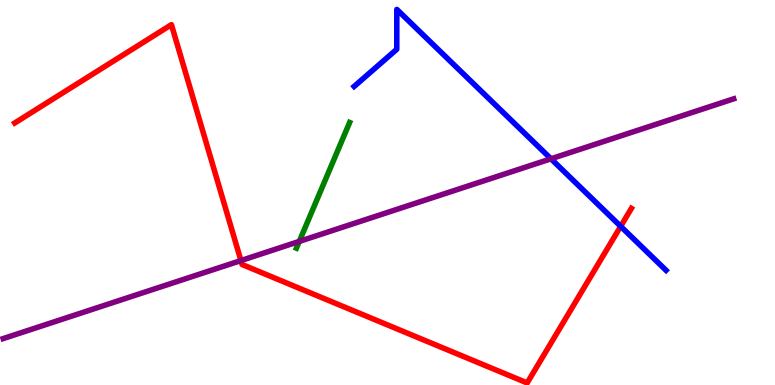[{'lines': ['blue', 'red'], 'intersections': [{'x': 8.01, 'y': 4.12}]}, {'lines': ['green', 'red'], 'intersections': []}, {'lines': ['purple', 'red'], 'intersections': [{'x': 3.11, 'y': 3.23}]}, {'lines': ['blue', 'green'], 'intersections': []}, {'lines': ['blue', 'purple'], 'intersections': [{'x': 7.11, 'y': 5.88}]}, {'lines': ['green', 'purple'], 'intersections': [{'x': 3.86, 'y': 3.73}]}]